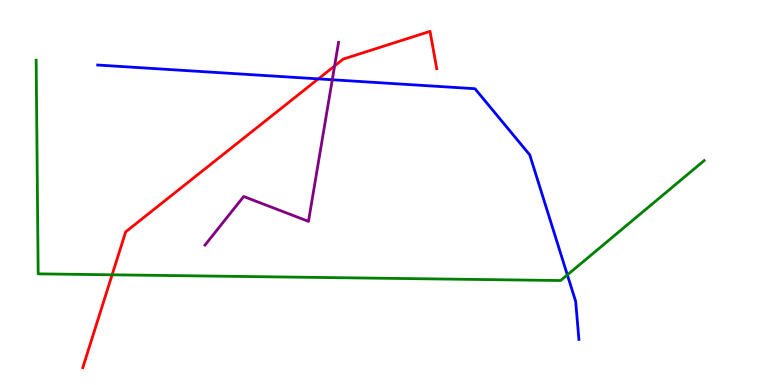[{'lines': ['blue', 'red'], 'intersections': [{'x': 4.11, 'y': 7.95}]}, {'lines': ['green', 'red'], 'intersections': [{'x': 1.45, 'y': 2.86}]}, {'lines': ['purple', 'red'], 'intersections': [{'x': 4.32, 'y': 8.29}]}, {'lines': ['blue', 'green'], 'intersections': [{'x': 7.32, 'y': 2.86}]}, {'lines': ['blue', 'purple'], 'intersections': [{'x': 4.29, 'y': 7.93}]}, {'lines': ['green', 'purple'], 'intersections': []}]